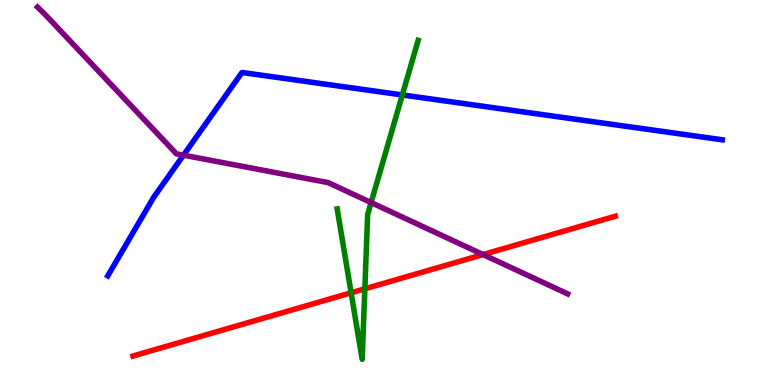[{'lines': ['blue', 'red'], 'intersections': []}, {'lines': ['green', 'red'], 'intersections': [{'x': 4.53, 'y': 2.39}, {'x': 4.71, 'y': 2.5}]}, {'lines': ['purple', 'red'], 'intersections': [{'x': 6.23, 'y': 3.39}]}, {'lines': ['blue', 'green'], 'intersections': [{'x': 5.19, 'y': 7.53}]}, {'lines': ['blue', 'purple'], 'intersections': [{'x': 2.37, 'y': 5.97}]}, {'lines': ['green', 'purple'], 'intersections': [{'x': 4.79, 'y': 4.74}]}]